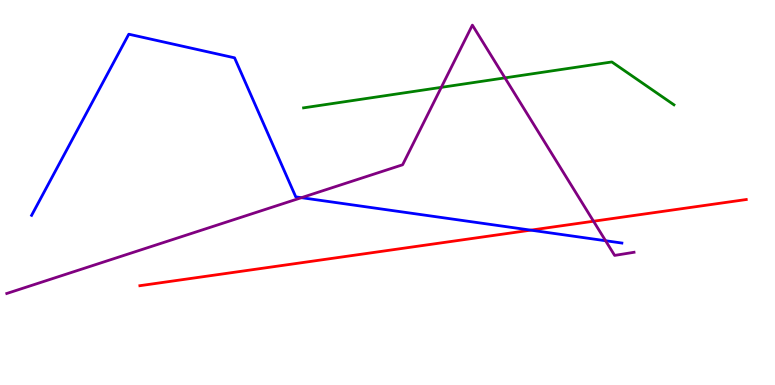[{'lines': ['blue', 'red'], 'intersections': [{'x': 6.85, 'y': 4.02}]}, {'lines': ['green', 'red'], 'intersections': []}, {'lines': ['purple', 'red'], 'intersections': [{'x': 7.66, 'y': 4.25}]}, {'lines': ['blue', 'green'], 'intersections': []}, {'lines': ['blue', 'purple'], 'intersections': [{'x': 3.89, 'y': 4.87}, {'x': 7.81, 'y': 3.75}]}, {'lines': ['green', 'purple'], 'intersections': [{'x': 5.69, 'y': 7.73}, {'x': 6.52, 'y': 7.98}]}]